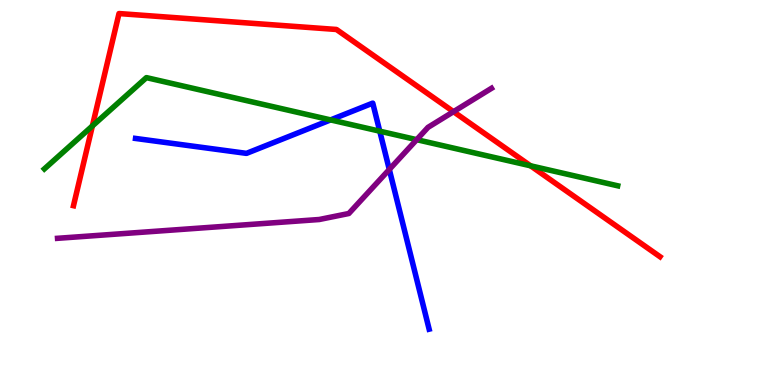[{'lines': ['blue', 'red'], 'intersections': []}, {'lines': ['green', 'red'], 'intersections': [{'x': 1.19, 'y': 6.73}, {'x': 6.85, 'y': 5.69}]}, {'lines': ['purple', 'red'], 'intersections': [{'x': 5.85, 'y': 7.1}]}, {'lines': ['blue', 'green'], 'intersections': [{'x': 4.27, 'y': 6.89}, {'x': 4.9, 'y': 6.59}]}, {'lines': ['blue', 'purple'], 'intersections': [{'x': 5.02, 'y': 5.6}]}, {'lines': ['green', 'purple'], 'intersections': [{'x': 5.38, 'y': 6.37}]}]